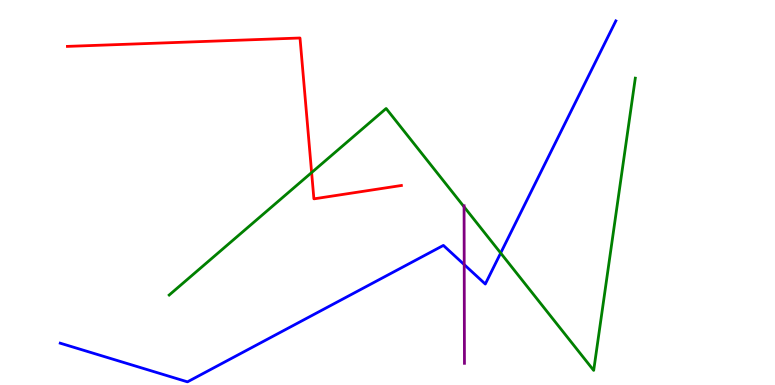[{'lines': ['blue', 'red'], 'intersections': []}, {'lines': ['green', 'red'], 'intersections': [{'x': 4.02, 'y': 5.52}]}, {'lines': ['purple', 'red'], 'intersections': []}, {'lines': ['blue', 'green'], 'intersections': [{'x': 6.46, 'y': 3.43}]}, {'lines': ['blue', 'purple'], 'intersections': [{'x': 5.99, 'y': 3.13}]}, {'lines': ['green', 'purple'], 'intersections': [{'x': 5.99, 'y': 4.63}]}]